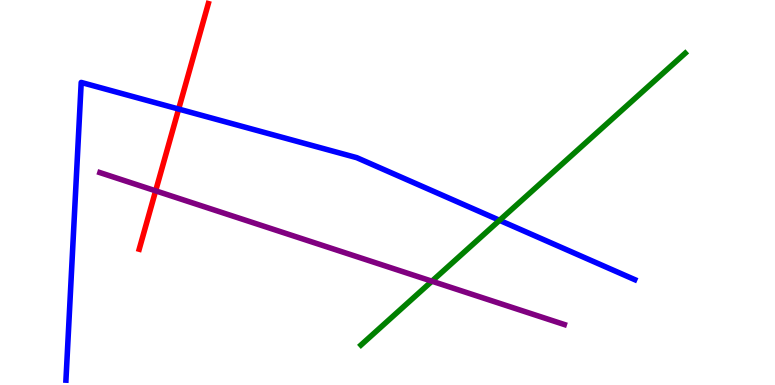[{'lines': ['blue', 'red'], 'intersections': [{'x': 2.31, 'y': 7.17}]}, {'lines': ['green', 'red'], 'intersections': []}, {'lines': ['purple', 'red'], 'intersections': [{'x': 2.01, 'y': 5.04}]}, {'lines': ['blue', 'green'], 'intersections': [{'x': 6.45, 'y': 4.28}]}, {'lines': ['blue', 'purple'], 'intersections': []}, {'lines': ['green', 'purple'], 'intersections': [{'x': 5.57, 'y': 2.7}]}]